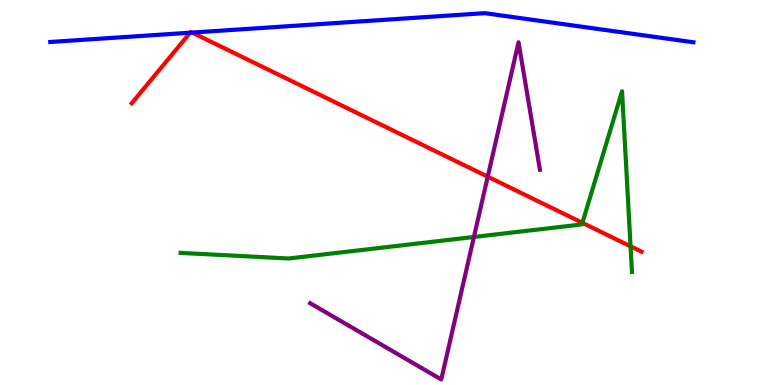[{'lines': ['blue', 'red'], 'intersections': [{'x': 2.45, 'y': 9.15}, {'x': 2.48, 'y': 9.15}]}, {'lines': ['green', 'red'], 'intersections': [{'x': 7.51, 'y': 4.21}, {'x': 8.14, 'y': 3.6}]}, {'lines': ['purple', 'red'], 'intersections': [{'x': 6.29, 'y': 5.41}]}, {'lines': ['blue', 'green'], 'intersections': []}, {'lines': ['blue', 'purple'], 'intersections': []}, {'lines': ['green', 'purple'], 'intersections': [{'x': 6.12, 'y': 3.84}]}]